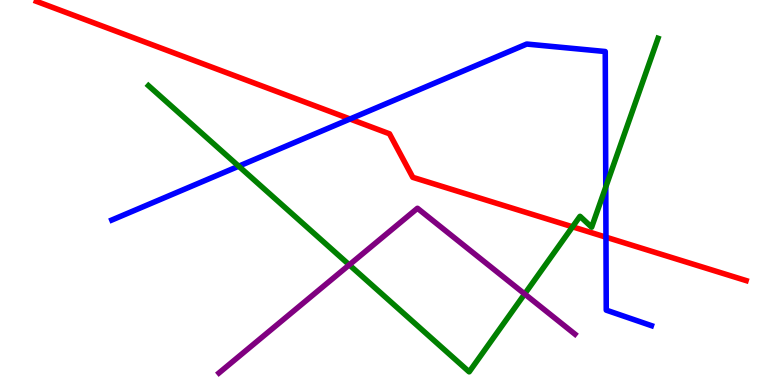[{'lines': ['blue', 'red'], 'intersections': [{'x': 4.52, 'y': 6.91}, {'x': 7.82, 'y': 3.84}]}, {'lines': ['green', 'red'], 'intersections': [{'x': 7.39, 'y': 4.11}]}, {'lines': ['purple', 'red'], 'intersections': []}, {'lines': ['blue', 'green'], 'intersections': [{'x': 3.08, 'y': 5.68}, {'x': 7.82, 'y': 5.14}]}, {'lines': ['blue', 'purple'], 'intersections': []}, {'lines': ['green', 'purple'], 'intersections': [{'x': 4.51, 'y': 3.12}, {'x': 6.77, 'y': 2.36}]}]